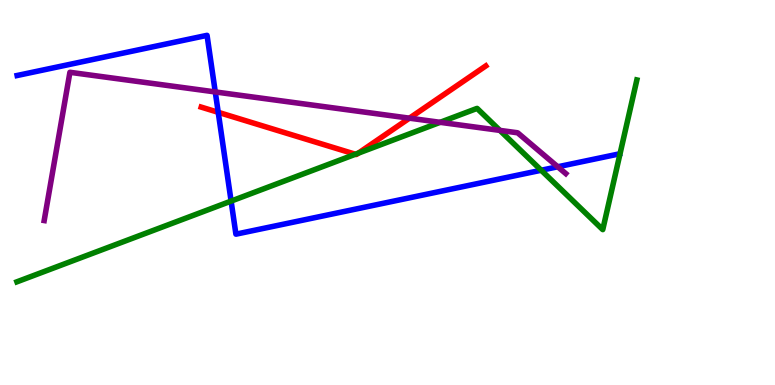[{'lines': ['blue', 'red'], 'intersections': [{'x': 2.82, 'y': 7.08}]}, {'lines': ['green', 'red'], 'intersections': [{'x': 4.59, 'y': 5.99}, {'x': 4.62, 'y': 6.02}]}, {'lines': ['purple', 'red'], 'intersections': [{'x': 5.28, 'y': 6.93}]}, {'lines': ['blue', 'green'], 'intersections': [{'x': 2.98, 'y': 4.78}, {'x': 6.98, 'y': 5.58}]}, {'lines': ['blue', 'purple'], 'intersections': [{'x': 2.78, 'y': 7.61}, {'x': 7.2, 'y': 5.67}]}, {'lines': ['green', 'purple'], 'intersections': [{'x': 5.68, 'y': 6.82}, {'x': 6.45, 'y': 6.61}]}]